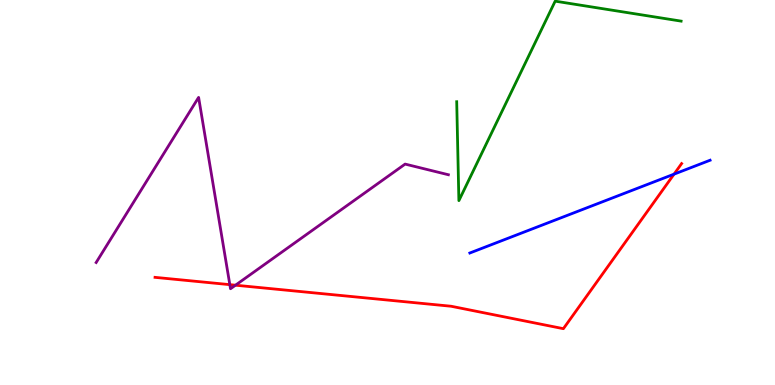[{'lines': ['blue', 'red'], 'intersections': [{'x': 8.7, 'y': 5.48}]}, {'lines': ['green', 'red'], 'intersections': []}, {'lines': ['purple', 'red'], 'intersections': [{'x': 2.97, 'y': 2.61}, {'x': 3.04, 'y': 2.59}]}, {'lines': ['blue', 'green'], 'intersections': []}, {'lines': ['blue', 'purple'], 'intersections': []}, {'lines': ['green', 'purple'], 'intersections': []}]